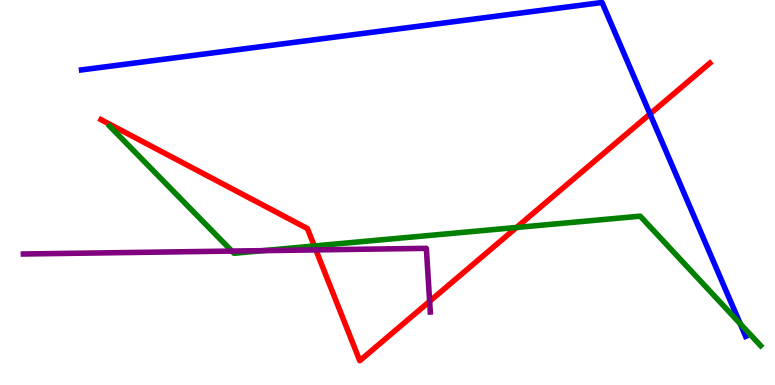[{'lines': ['blue', 'red'], 'intersections': [{'x': 8.39, 'y': 7.04}]}, {'lines': ['green', 'red'], 'intersections': [{'x': 4.06, 'y': 3.61}, {'x': 6.66, 'y': 4.09}]}, {'lines': ['purple', 'red'], 'intersections': [{'x': 4.08, 'y': 3.51}, {'x': 5.54, 'y': 2.17}]}, {'lines': ['blue', 'green'], 'intersections': [{'x': 9.55, 'y': 1.59}]}, {'lines': ['blue', 'purple'], 'intersections': []}, {'lines': ['green', 'purple'], 'intersections': [{'x': 2.99, 'y': 3.48}, {'x': 3.4, 'y': 3.49}]}]